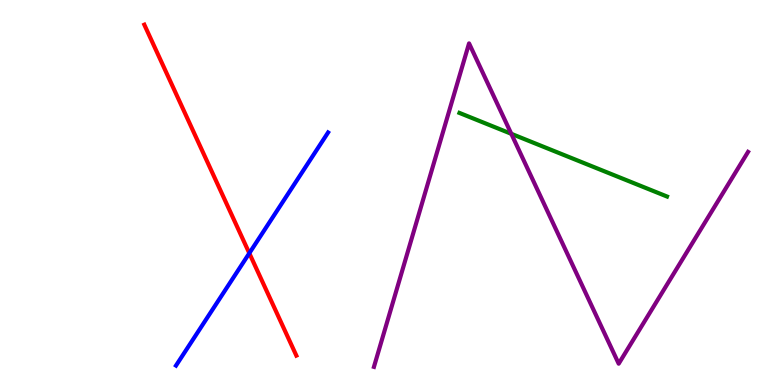[{'lines': ['blue', 'red'], 'intersections': [{'x': 3.22, 'y': 3.42}]}, {'lines': ['green', 'red'], 'intersections': []}, {'lines': ['purple', 'red'], 'intersections': []}, {'lines': ['blue', 'green'], 'intersections': []}, {'lines': ['blue', 'purple'], 'intersections': []}, {'lines': ['green', 'purple'], 'intersections': [{'x': 6.6, 'y': 6.52}]}]